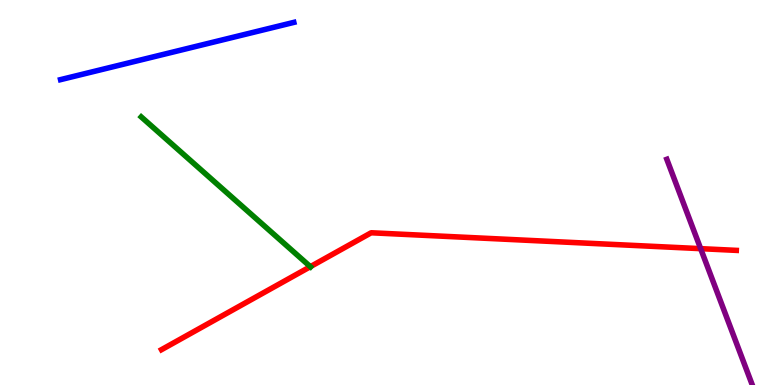[{'lines': ['blue', 'red'], 'intersections': []}, {'lines': ['green', 'red'], 'intersections': [{'x': 4.0, 'y': 3.07}]}, {'lines': ['purple', 'red'], 'intersections': [{'x': 9.04, 'y': 3.54}]}, {'lines': ['blue', 'green'], 'intersections': []}, {'lines': ['blue', 'purple'], 'intersections': []}, {'lines': ['green', 'purple'], 'intersections': []}]